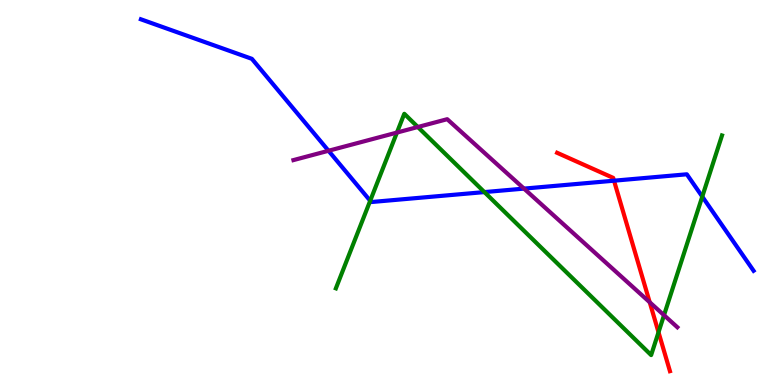[{'lines': ['blue', 'red'], 'intersections': [{'x': 7.92, 'y': 5.31}]}, {'lines': ['green', 'red'], 'intersections': [{'x': 8.5, 'y': 1.37}]}, {'lines': ['purple', 'red'], 'intersections': [{'x': 8.38, 'y': 2.15}]}, {'lines': ['blue', 'green'], 'intersections': [{'x': 4.78, 'y': 4.79}, {'x': 6.25, 'y': 5.01}, {'x': 9.06, 'y': 4.89}]}, {'lines': ['blue', 'purple'], 'intersections': [{'x': 4.24, 'y': 6.08}, {'x': 6.76, 'y': 5.1}]}, {'lines': ['green', 'purple'], 'intersections': [{'x': 5.12, 'y': 6.56}, {'x': 5.39, 'y': 6.7}, {'x': 8.57, 'y': 1.81}]}]